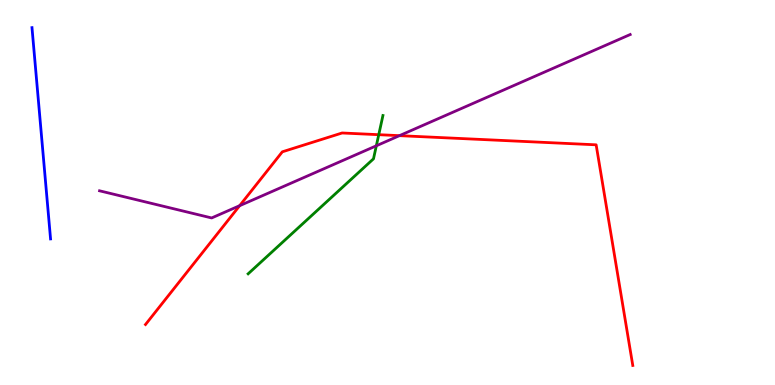[{'lines': ['blue', 'red'], 'intersections': []}, {'lines': ['green', 'red'], 'intersections': [{'x': 4.89, 'y': 6.5}]}, {'lines': ['purple', 'red'], 'intersections': [{'x': 3.09, 'y': 4.66}, {'x': 5.15, 'y': 6.48}]}, {'lines': ['blue', 'green'], 'intersections': []}, {'lines': ['blue', 'purple'], 'intersections': []}, {'lines': ['green', 'purple'], 'intersections': [{'x': 4.86, 'y': 6.21}]}]